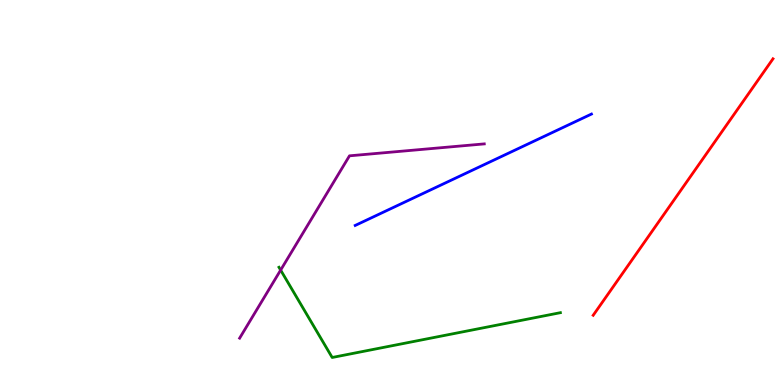[{'lines': ['blue', 'red'], 'intersections': []}, {'lines': ['green', 'red'], 'intersections': []}, {'lines': ['purple', 'red'], 'intersections': []}, {'lines': ['blue', 'green'], 'intersections': []}, {'lines': ['blue', 'purple'], 'intersections': []}, {'lines': ['green', 'purple'], 'intersections': [{'x': 3.62, 'y': 2.98}]}]